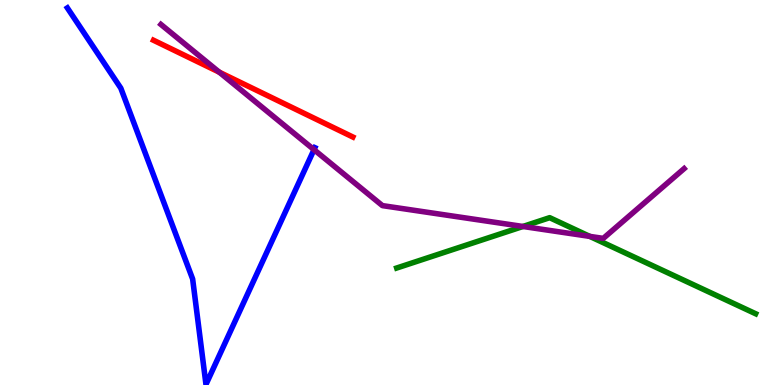[{'lines': ['blue', 'red'], 'intersections': []}, {'lines': ['green', 'red'], 'intersections': []}, {'lines': ['purple', 'red'], 'intersections': [{'x': 2.83, 'y': 8.13}]}, {'lines': ['blue', 'green'], 'intersections': []}, {'lines': ['blue', 'purple'], 'intersections': [{'x': 4.05, 'y': 6.11}]}, {'lines': ['green', 'purple'], 'intersections': [{'x': 6.75, 'y': 4.12}, {'x': 7.61, 'y': 3.86}]}]